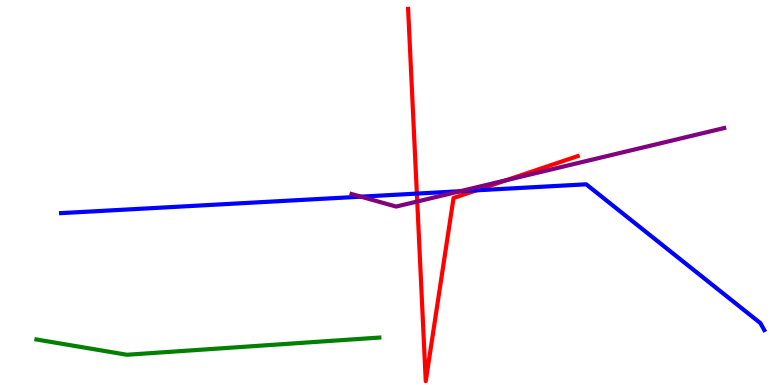[{'lines': ['blue', 'red'], 'intersections': [{'x': 5.38, 'y': 4.97}, {'x': 6.15, 'y': 5.06}]}, {'lines': ['green', 'red'], 'intersections': []}, {'lines': ['purple', 'red'], 'intersections': [{'x': 5.38, 'y': 4.77}, {'x': 6.54, 'y': 5.32}]}, {'lines': ['blue', 'green'], 'intersections': []}, {'lines': ['blue', 'purple'], 'intersections': [{'x': 4.66, 'y': 4.89}, {'x': 5.94, 'y': 5.03}]}, {'lines': ['green', 'purple'], 'intersections': []}]